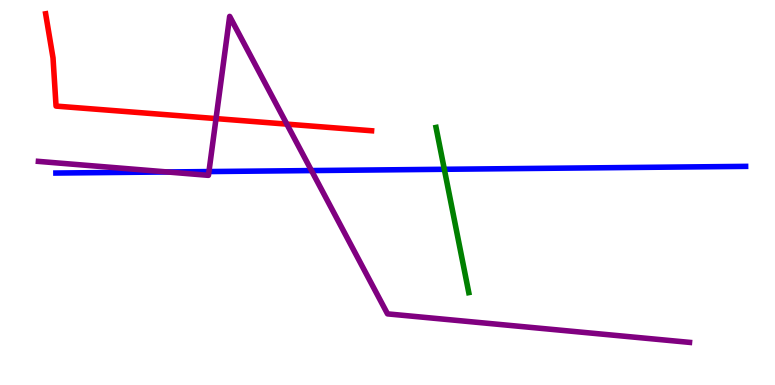[{'lines': ['blue', 'red'], 'intersections': []}, {'lines': ['green', 'red'], 'intersections': []}, {'lines': ['purple', 'red'], 'intersections': [{'x': 2.79, 'y': 6.92}, {'x': 3.7, 'y': 6.78}]}, {'lines': ['blue', 'green'], 'intersections': [{'x': 5.73, 'y': 5.6}]}, {'lines': ['blue', 'purple'], 'intersections': [{'x': 2.16, 'y': 5.53}, {'x': 2.7, 'y': 5.54}, {'x': 4.02, 'y': 5.57}]}, {'lines': ['green', 'purple'], 'intersections': []}]